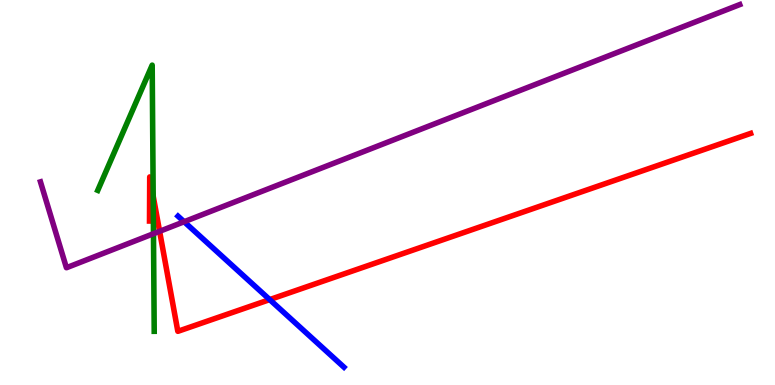[{'lines': ['blue', 'red'], 'intersections': [{'x': 3.48, 'y': 2.22}]}, {'lines': ['green', 'red'], 'intersections': [{'x': 1.98, 'y': 4.91}]}, {'lines': ['purple', 'red'], 'intersections': [{'x': 2.06, 'y': 3.99}]}, {'lines': ['blue', 'green'], 'intersections': []}, {'lines': ['blue', 'purple'], 'intersections': [{'x': 2.38, 'y': 4.24}]}, {'lines': ['green', 'purple'], 'intersections': [{'x': 1.98, 'y': 3.93}]}]